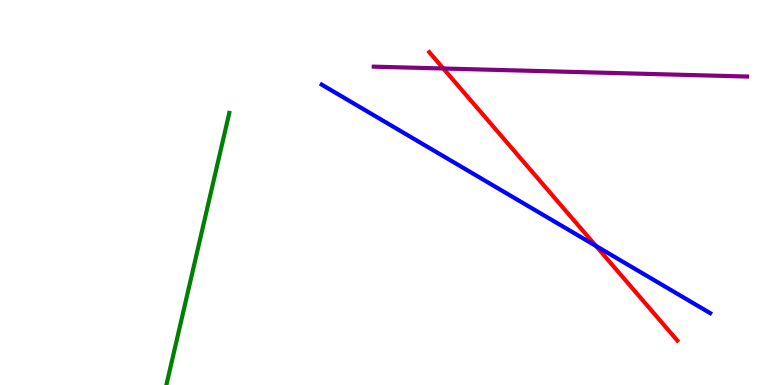[{'lines': ['blue', 'red'], 'intersections': [{'x': 7.69, 'y': 3.61}]}, {'lines': ['green', 'red'], 'intersections': []}, {'lines': ['purple', 'red'], 'intersections': [{'x': 5.72, 'y': 8.22}]}, {'lines': ['blue', 'green'], 'intersections': []}, {'lines': ['blue', 'purple'], 'intersections': []}, {'lines': ['green', 'purple'], 'intersections': []}]